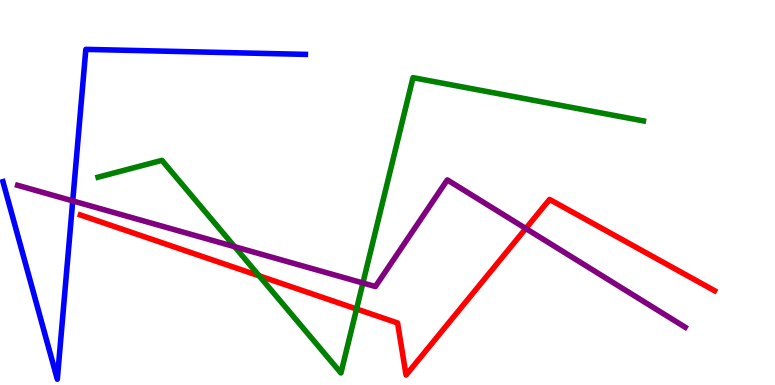[{'lines': ['blue', 'red'], 'intersections': []}, {'lines': ['green', 'red'], 'intersections': [{'x': 3.34, 'y': 2.84}, {'x': 4.6, 'y': 1.97}]}, {'lines': ['purple', 'red'], 'intersections': [{'x': 6.78, 'y': 4.06}]}, {'lines': ['blue', 'green'], 'intersections': []}, {'lines': ['blue', 'purple'], 'intersections': [{'x': 0.938, 'y': 4.78}]}, {'lines': ['green', 'purple'], 'intersections': [{'x': 3.03, 'y': 3.59}, {'x': 4.68, 'y': 2.65}]}]